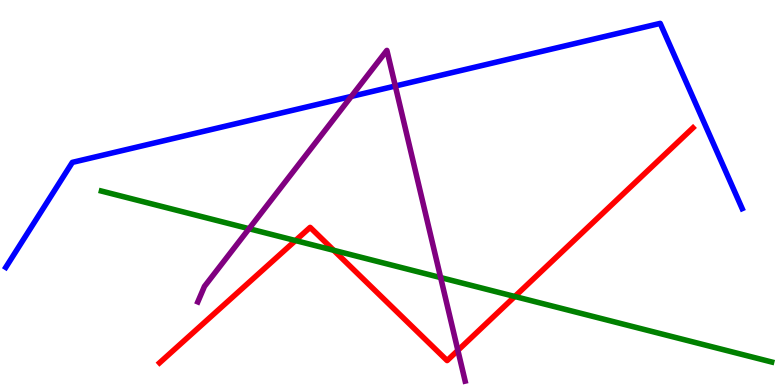[{'lines': ['blue', 'red'], 'intersections': []}, {'lines': ['green', 'red'], 'intersections': [{'x': 3.81, 'y': 3.75}, {'x': 4.31, 'y': 3.5}, {'x': 6.64, 'y': 2.3}]}, {'lines': ['purple', 'red'], 'intersections': [{'x': 5.91, 'y': 0.899}]}, {'lines': ['blue', 'green'], 'intersections': []}, {'lines': ['blue', 'purple'], 'intersections': [{'x': 4.53, 'y': 7.5}, {'x': 5.1, 'y': 7.77}]}, {'lines': ['green', 'purple'], 'intersections': [{'x': 3.21, 'y': 4.06}, {'x': 5.69, 'y': 2.79}]}]